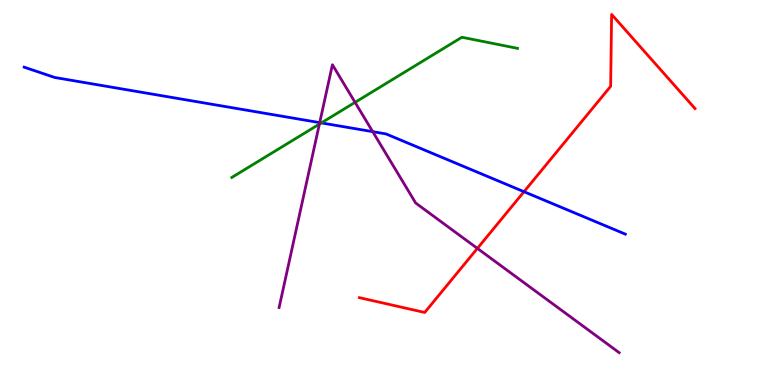[{'lines': ['blue', 'red'], 'intersections': [{'x': 6.76, 'y': 5.02}]}, {'lines': ['green', 'red'], 'intersections': []}, {'lines': ['purple', 'red'], 'intersections': [{'x': 6.16, 'y': 3.55}]}, {'lines': ['blue', 'green'], 'intersections': [{'x': 4.15, 'y': 6.81}]}, {'lines': ['blue', 'purple'], 'intersections': [{'x': 4.13, 'y': 6.81}, {'x': 4.81, 'y': 6.58}]}, {'lines': ['green', 'purple'], 'intersections': [{'x': 4.12, 'y': 6.78}, {'x': 4.58, 'y': 7.34}]}]